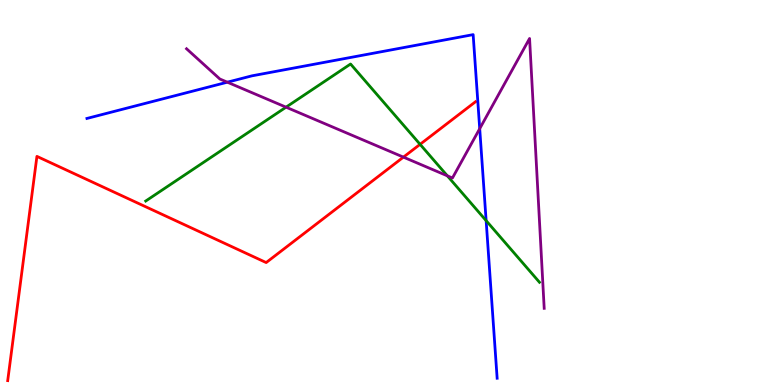[{'lines': ['blue', 'red'], 'intersections': []}, {'lines': ['green', 'red'], 'intersections': [{'x': 5.42, 'y': 6.25}]}, {'lines': ['purple', 'red'], 'intersections': [{'x': 5.21, 'y': 5.92}]}, {'lines': ['blue', 'green'], 'intersections': [{'x': 6.27, 'y': 4.27}]}, {'lines': ['blue', 'purple'], 'intersections': [{'x': 2.93, 'y': 7.87}, {'x': 6.19, 'y': 6.66}]}, {'lines': ['green', 'purple'], 'intersections': [{'x': 3.69, 'y': 7.22}, {'x': 5.77, 'y': 5.43}]}]